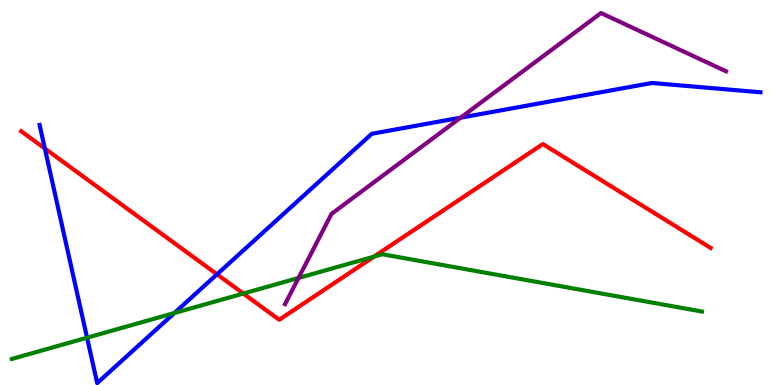[{'lines': ['blue', 'red'], 'intersections': [{'x': 0.579, 'y': 6.14}, {'x': 2.8, 'y': 2.88}]}, {'lines': ['green', 'red'], 'intersections': [{'x': 3.14, 'y': 2.38}, {'x': 4.82, 'y': 3.33}]}, {'lines': ['purple', 'red'], 'intersections': []}, {'lines': ['blue', 'green'], 'intersections': [{'x': 1.12, 'y': 1.23}, {'x': 2.25, 'y': 1.87}]}, {'lines': ['blue', 'purple'], 'intersections': [{'x': 5.94, 'y': 6.94}]}, {'lines': ['green', 'purple'], 'intersections': [{'x': 3.85, 'y': 2.78}]}]